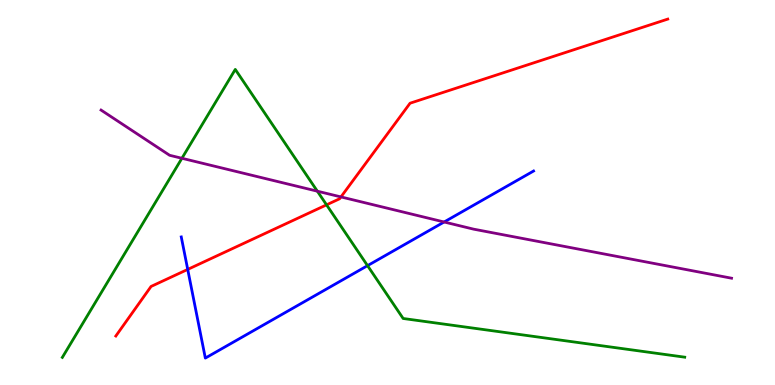[{'lines': ['blue', 'red'], 'intersections': [{'x': 2.42, 'y': 3.0}]}, {'lines': ['green', 'red'], 'intersections': [{'x': 4.21, 'y': 4.68}]}, {'lines': ['purple', 'red'], 'intersections': [{'x': 4.4, 'y': 4.89}]}, {'lines': ['blue', 'green'], 'intersections': [{'x': 4.74, 'y': 3.1}]}, {'lines': ['blue', 'purple'], 'intersections': [{'x': 5.73, 'y': 4.23}]}, {'lines': ['green', 'purple'], 'intersections': [{'x': 2.35, 'y': 5.89}, {'x': 4.09, 'y': 5.03}]}]